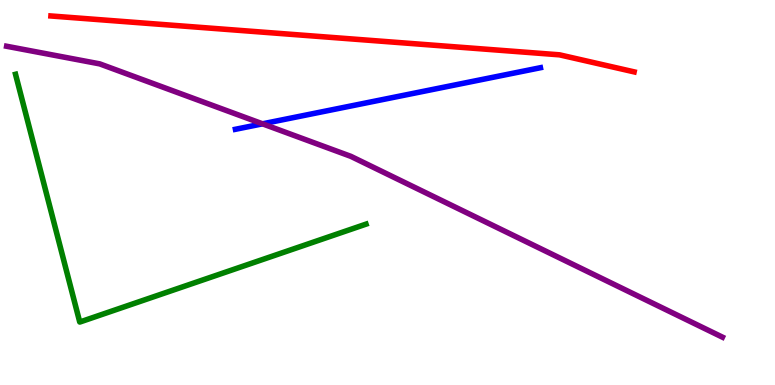[{'lines': ['blue', 'red'], 'intersections': []}, {'lines': ['green', 'red'], 'intersections': []}, {'lines': ['purple', 'red'], 'intersections': []}, {'lines': ['blue', 'green'], 'intersections': []}, {'lines': ['blue', 'purple'], 'intersections': [{'x': 3.39, 'y': 6.78}]}, {'lines': ['green', 'purple'], 'intersections': []}]